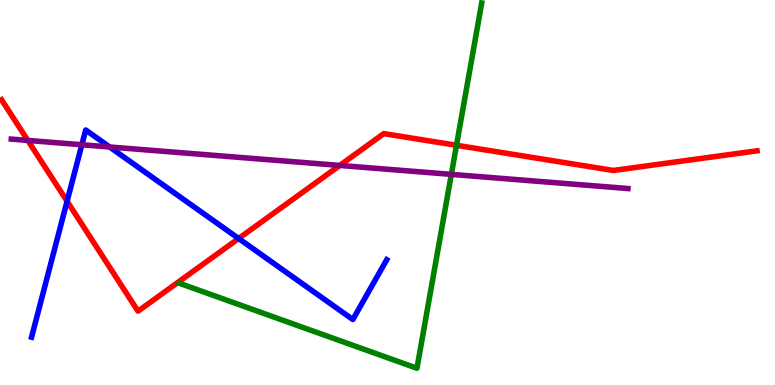[{'lines': ['blue', 'red'], 'intersections': [{'x': 0.866, 'y': 4.77}, {'x': 3.08, 'y': 3.81}]}, {'lines': ['green', 'red'], 'intersections': [{'x': 5.89, 'y': 6.23}]}, {'lines': ['purple', 'red'], 'intersections': [{'x': 0.359, 'y': 6.35}, {'x': 4.38, 'y': 5.7}]}, {'lines': ['blue', 'green'], 'intersections': []}, {'lines': ['blue', 'purple'], 'intersections': [{'x': 1.06, 'y': 6.24}, {'x': 1.41, 'y': 6.18}]}, {'lines': ['green', 'purple'], 'intersections': [{'x': 5.82, 'y': 5.47}]}]